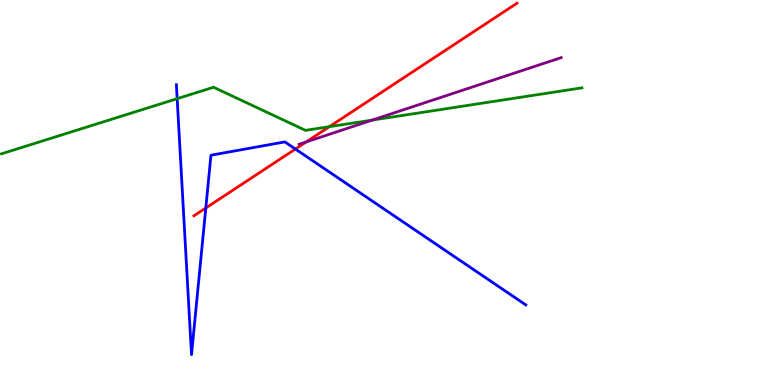[{'lines': ['blue', 'red'], 'intersections': [{'x': 2.66, 'y': 4.6}, {'x': 3.81, 'y': 6.13}]}, {'lines': ['green', 'red'], 'intersections': [{'x': 4.25, 'y': 6.71}]}, {'lines': ['purple', 'red'], 'intersections': [{'x': 3.95, 'y': 6.31}]}, {'lines': ['blue', 'green'], 'intersections': [{'x': 2.29, 'y': 7.44}]}, {'lines': ['blue', 'purple'], 'intersections': []}, {'lines': ['green', 'purple'], 'intersections': [{'x': 4.8, 'y': 6.88}]}]